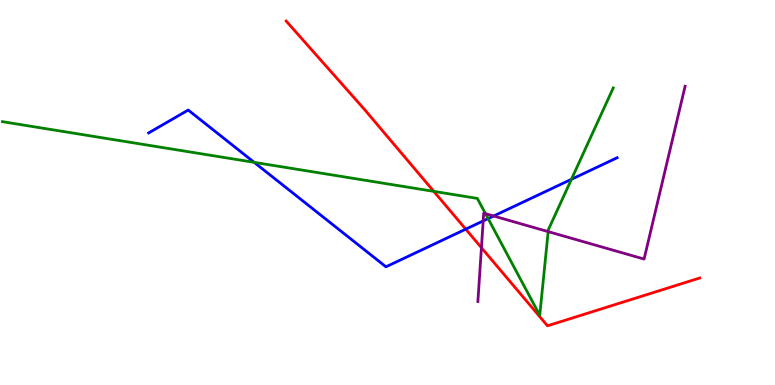[{'lines': ['blue', 'red'], 'intersections': [{'x': 6.01, 'y': 4.05}]}, {'lines': ['green', 'red'], 'intersections': [{'x': 5.6, 'y': 5.03}]}, {'lines': ['purple', 'red'], 'intersections': [{'x': 6.21, 'y': 3.57}]}, {'lines': ['blue', 'green'], 'intersections': [{'x': 3.28, 'y': 5.78}, {'x': 6.3, 'y': 4.32}, {'x': 7.37, 'y': 5.34}]}, {'lines': ['blue', 'purple'], 'intersections': [{'x': 6.23, 'y': 4.26}, {'x': 6.37, 'y': 4.39}]}, {'lines': ['green', 'purple'], 'intersections': [{'x': 6.26, 'y': 4.45}, {'x': 7.07, 'y': 3.98}]}]